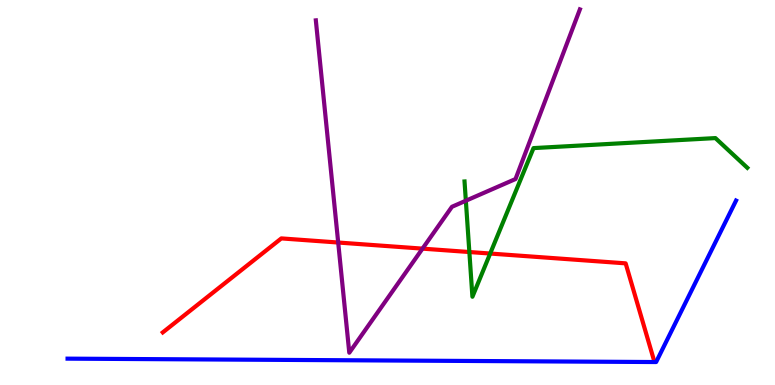[{'lines': ['blue', 'red'], 'intersections': []}, {'lines': ['green', 'red'], 'intersections': [{'x': 6.06, 'y': 3.45}, {'x': 6.32, 'y': 3.41}]}, {'lines': ['purple', 'red'], 'intersections': [{'x': 4.36, 'y': 3.7}, {'x': 5.45, 'y': 3.54}]}, {'lines': ['blue', 'green'], 'intersections': []}, {'lines': ['blue', 'purple'], 'intersections': []}, {'lines': ['green', 'purple'], 'intersections': [{'x': 6.01, 'y': 4.79}]}]